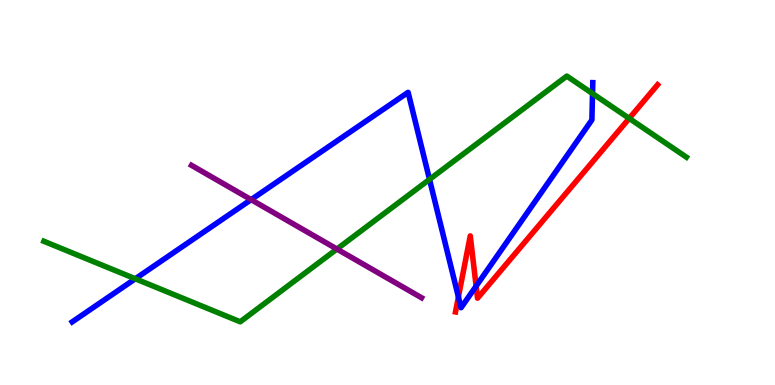[{'lines': ['blue', 'red'], 'intersections': [{'x': 5.91, 'y': 2.29}, {'x': 6.14, 'y': 2.57}]}, {'lines': ['green', 'red'], 'intersections': [{'x': 8.12, 'y': 6.92}]}, {'lines': ['purple', 'red'], 'intersections': []}, {'lines': ['blue', 'green'], 'intersections': [{'x': 1.75, 'y': 2.76}, {'x': 5.54, 'y': 5.34}, {'x': 7.65, 'y': 7.57}]}, {'lines': ['blue', 'purple'], 'intersections': [{'x': 3.24, 'y': 4.81}]}, {'lines': ['green', 'purple'], 'intersections': [{'x': 4.35, 'y': 3.53}]}]